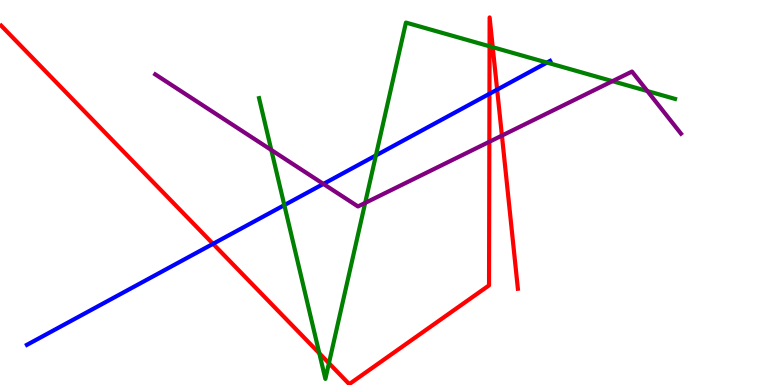[{'lines': ['blue', 'red'], 'intersections': [{'x': 2.75, 'y': 3.67}, {'x': 6.32, 'y': 7.56}, {'x': 6.41, 'y': 7.67}]}, {'lines': ['green', 'red'], 'intersections': [{'x': 4.12, 'y': 0.824}, {'x': 4.24, 'y': 0.567}, {'x': 6.32, 'y': 8.8}, {'x': 6.36, 'y': 8.77}]}, {'lines': ['purple', 'red'], 'intersections': [{'x': 6.31, 'y': 6.32}, {'x': 6.48, 'y': 6.48}]}, {'lines': ['blue', 'green'], 'intersections': [{'x': 3.67, 'y': 4.67}, {'x': 4.85, 'y': 5.96}, {'x': 7.06, 'y': 8.37}]}, {'lines': ['blue', 'purple'], 'intersections': [{'x': 4.17, 'y': 5.22}]}, {'lines': ['green', 'purple'], 'intersections': [{'x': 3.5, 'y': 6.1}, {'x': 4.71, 'y': 4.73}, {'x': 7.9, 'y': 7.89}, {'x': 8.35, 'y': 7.63}]}]